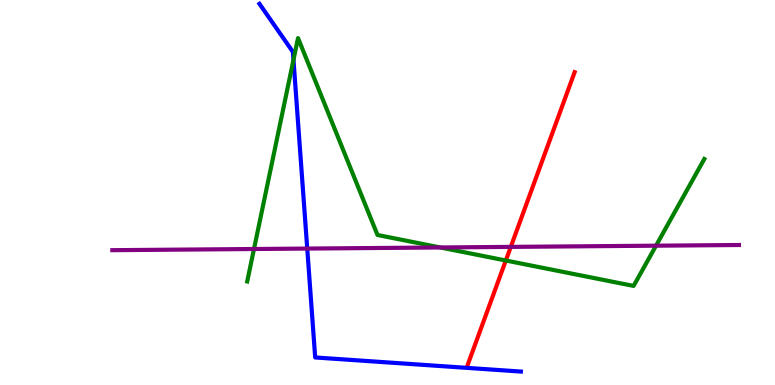[{'lines': ['blue', 'red'], 'intersections': []}, {'lines': ['green', 'red'], 'intersections': [{'x': 6.53, 'y': 3.23}]}, {'lines': ['purple', 'red'], 'intersections': [{'x': 6.59, 'y': 3.59}]}, {'lines': ['blue', 'green'], 'intersections': [{'x': 3.79, 'y': 8.45}]}, {'lines': ['blue', 'purple'], 'intersections': [{'x': 3.96, 'y': 3.54}]}, {'lines': ['green', 'purple'], 'intersections': [{'x': 3.28, 'y': 3.53}, {'x': 5.68, 'y': 3.57}, {'x': 8.46, 'y': 3.62}]}]